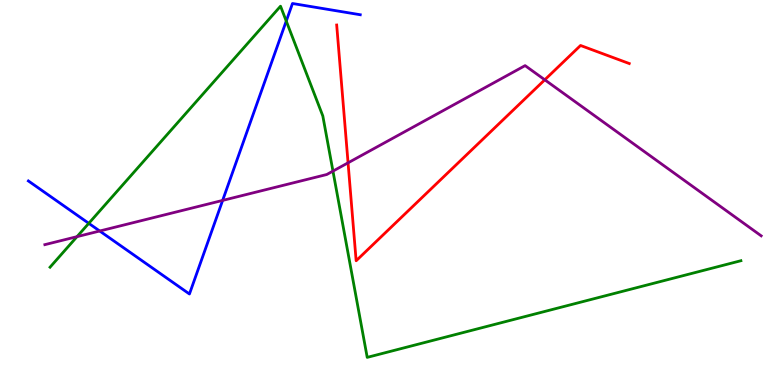[{'lines': ['blue', 'red'], 'intersections': []}, {'lines': ['green', 'red'], 'intersections': []}, {'lines': ['purple', 'red'], 'intersections': [{'x': 4.49, 'y': 5.77}, {'x': 7.03, 'y': 7.93}]}, {'lines': ['blue', 'green'], 'intersections': [{'x': 1.15, 'y': 4.2}, {'x': 3.69, 'y': 9.45}]}, {'lines': ['blue', 'purple'], 'intersections': [{'x': 1.29, 'y': 4.0}, {'x': 2.87, 'y': 4.79}]}, {'lines': ['green', 'purple'], 'intersections': [{'x': 0.994, 'y': 3.85}, {'x': 4.3, 'y': 5.56}]}]